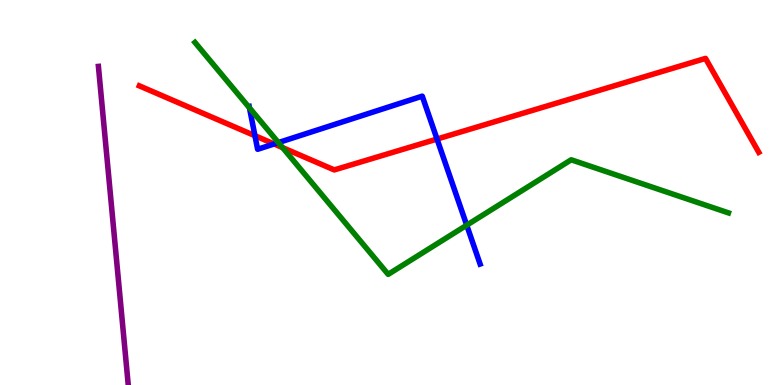[{'lines': ['blue', 'red'], 'intersections': [{'x': 3.29, 'y': 6.48}, {'x': 3.54, 'y': 6.26}, {'x': 5.64, 'y': 6.39}]}, {'lines': ['green', 'red'], 'intersections': [{'x': 3.65, 'y': 6.17}]}, {'lines': ['purple', 'red'], 'intersections': []}, {'lines': ['blue', 'green'], 'intersections': [{'x': 3.22, 'y': 7.2}, {'x': 3.59, 'y': 6.3}, {'x': 6.02, 'y': 4.15}]}, {'lines': ['blue', 'purple'], 'intersections': []}, {'lines': ['green', 'purple'], 'intersections': []}]